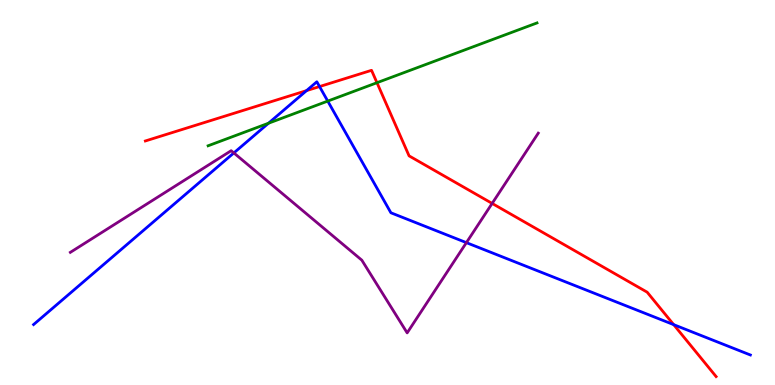[{'lines': ['blue', 'red'], 'intersections': [{'x': 3.96, 'y': 7.65}, {'x': 4.12, 'y': 7.75}, {'x': 8.69, 'y': 1.57}]}, {'lines': ['green', 'red'], 'intersections': [{'x': 4.86, 'y': 7.85}]}, {'lines': ['purple', 'red'], 'intersections': [{'x': 6.35, 'y': 4.72}]}, {'lines': ['blue', 'green'], 'intersections': [{'x': 3.46, 'y': 6.8}, {'x': 4.23, 'y': 7.37}]}, {'lines': ['blue', 'purple'], 'intersections': [{'x': 3.02, 'y': 6.03}, {'x': 6.02, 'y': 3.7}]}, {'lines': ['green', 'purple'], 'intersections': []}]